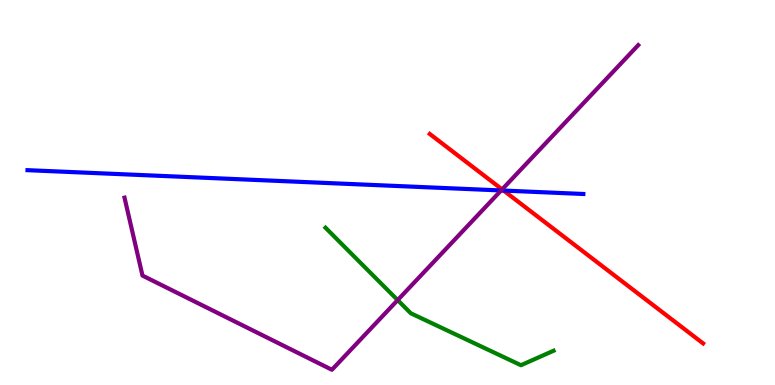[{'lines': ['blue', 'red'], 'intersections': [{'x': 6.5, 'y': 5.05}]}, {'lines': ['green', 'red'], 'intersections': []}, {'lines': ['purple', 'red'], 'intersections': [{'x': 6.48, 'y': 5.08}]}, {'lines': ['blue', 'green'], 'intersections': []}, {'lines': ['blue', 'purple'], 'intersections': [{'x': 6.47, 'y': 5.05}]}, {'lines': ['green', 'purple'], 'intersections': [{'x': 5.13, 'y': 2.21}]}]